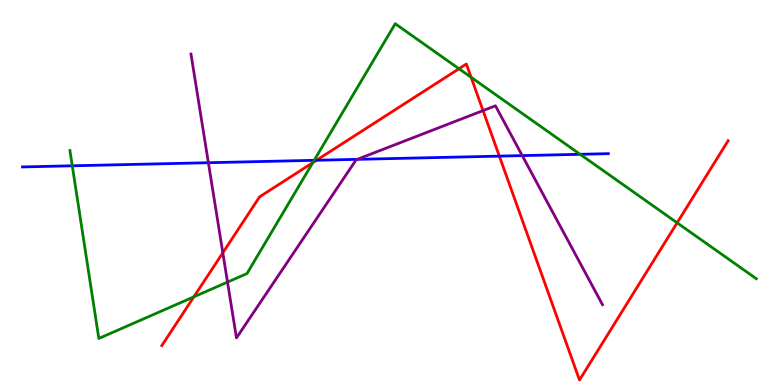[{'lines': ['blue', 'red'], 'intersections': [{'x': 4.08, 'y': 5.84}, {'x': 6.44, 'y': 5.94}]}, {'lines': ['green', 'red'], 'intersections': [{'x': 2.5, 'y': 2.29}, {'x': 4.04, 'y': 5.78}, {'x': 5.92, 'y': 8.21}, {'x': 6.08, 'y': 7.99}, {'x': 8.74, 'y': 4.21}]}, {'lines': ['purple', 'red'], 'intersections': [{'x': 2.88, 'y': 3.43}, {'x': 6.23, 'y': 7.13}]}, {'lines': ['blue', 'green'], 'intersections': [{'x': 0.933, 'y': 5.69}, {'x': 4.05, 'y': 5.84}, {'x': 7.49, 'y': 5.99}]}, {'lines': ['blue', 'purple'], 'intersections': [{'x': 2.69, 'y': 5.77}, {'x': 4.61, 'y': 5.86}, {'x': 6.74, 'y': 5.96}]}, {'lines': ['green', 'purple'], 'intersections': [{'x': 2.94, 'y': 2.67}]}]